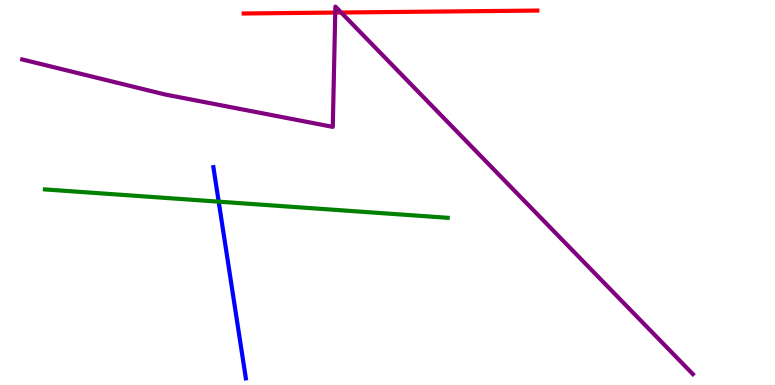[{'lines': ['blue', 'red'], 'intersections': []}, {'lines': ['green', 'red'], 'intersections': []}, {'lines': ['purple', 'red'], 'intersections': [{'x': 4.33, 'y': 9.67}, {'x': 4.4, 'y': 9.67}]}, {'lines': ['blue', 'green'], 'intersections': [{'x': 2.82, 'y': 4.76}]}, {'lines': ['blue', 'purple'], 'intersections': []}, {'lines': ['green', 'purple'], 'intersections': []}]